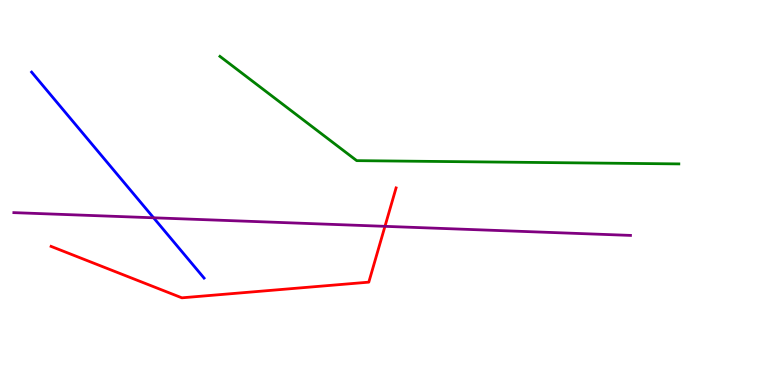[{'lines': ['blue', 'red'], 'intersections': []}, {'lines': ['green', 'red'], 'intersections': []}, {'lines': ['purple', 'red'], 'intersections': [{'x': 4.97, 'y': 4.12}]}, {'lines': ['blue', 'green'], 'intersections': []}, {'lines': ['blue', 'purple'], 'intersections': [{'x': 1.98, 'y': 4.34}]}, {'lines': ['green', 'purple'], 'intersections': []}]